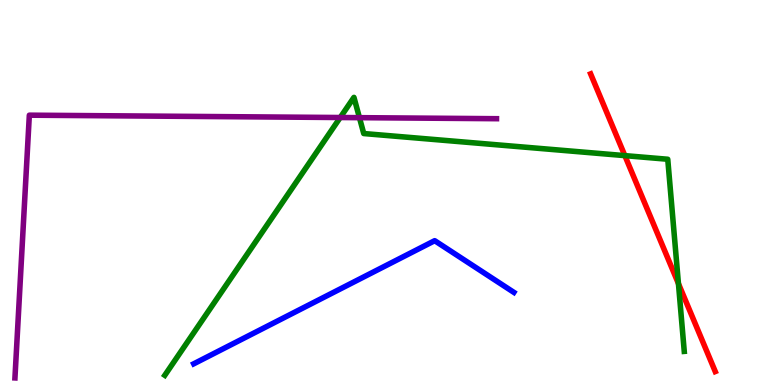[{'lines': ['blue', 'red'], 'intersections': []}, {'lines': ['green', 'red'], 'intersections': [{'x': 8.06, 'y': 5.96}, {'x': 8.75, 'y': 2.63}]}, {'lines': ['purple', 'red'], 'intersections': []}, {'lines': ['blue', 'green'], 'intersections': []}, {'lines': ['blue', 'purple'], 'intersections': []}, {'lines': ['green', 'purple'], 'intersections': [{'x': 4.39, 'y': 6.95}, {'x': 4.64, 'y': 6.94}]}]